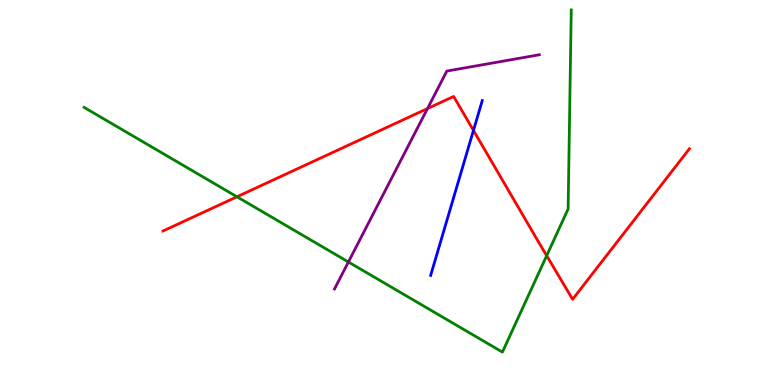[{'lines': ['blue', 'red'], 'intersections': [{'x': 6.11, 'y': 6.61}]}, {'lines': ['green', 'red'], 'intersections': [{'x': 3.06, 'y': 4.89}, {'x': 7.05, 'y': 3.36}]}, {'lines': ['purple', 'red'], 'intersections': [{'x': 5.52, 'y': 7.18}]}, {'lines': ['blue', 'green'], 'intersections': []}, {'lines': ['blue', 'purple'], 'intersections': []}, {'lines': ['green', 'purple'], 'intersections': [{'x': 4.5, 'y': 3.2}]}]